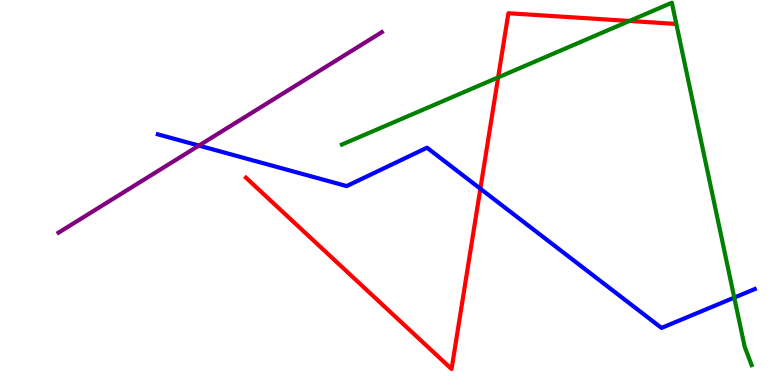[{'lines': ['blue', 'red'], 'intersections': [{'x': 6.2, 'y': 5.1}]}, {'lines': ['green', 'red'], 'intersections': [{'x': 6.43, 'y': 7.99}, {'x': 8.12, 'y': 9.46}]}, {'lines': ['purple', 'red'], 'intersections': []}, {'lines': ['blue', 'green'], 'intersections': [{'x': 9.47, 'y': 2.27}]}, {'lines': ['blue', 'purple'], 'intersections': [{'x': 2.57, 'y': 6.22}]}, {'lines': ['green', 'purple'], 'intersections': []}]